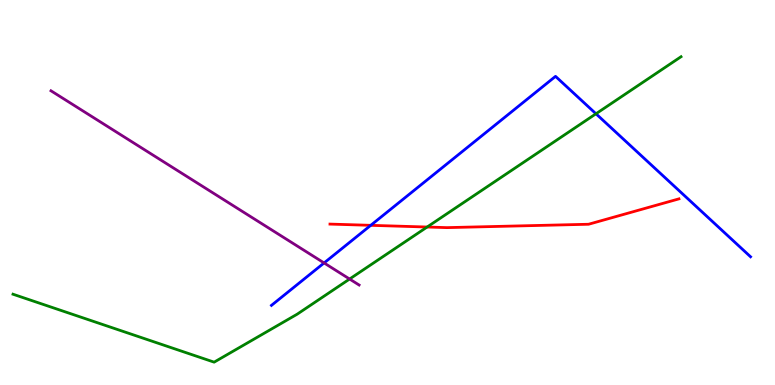[{'lines': ['blue', 'red'], 'intersections': [{'x': 4.78, 'y': 4.15}]}, {'lines': ['green', 'red'], 'intersections': [{'x': 5.51, 'y': 4.1}]}, {'lines': ['purple', 'red'], 'intersections': []}, {'lines': ['blue', 'green'], 'intersections': [{'x': 7.69, 'y': 7.04}]}, {'lines': ['blue', 'purple'], 'intersections': [{'x': 4.18, 'y': 3.17}]}, {'lines': ['green', 'purple'], 'intersections': [{'x': 4.51, 'y': 2.75}]}]